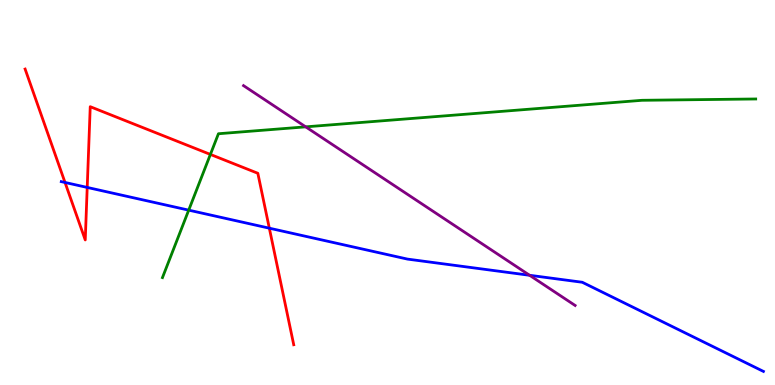[{'lines': ['blue', 'red'], 'intersections': [{'x': 0.839, 'y': 5.26}, {'x': 1.13, 'y': 5.13}, {'x': 3.48, 'y': 4.07}]}, {'lines': ['green', 'red'], 'intersections': [{'x': 2.71, 'y': 5.99}]}, {'lines': ['purple', 'red'], 'intersections': []}, {'lines': ['blue', 'green'], 'intersections': [{'x': 2.44, 'y': 4.54}]}, {'lines': ['blue', 'purple'], 'intersections': [{'x': 6.83, 'y': 2.85}]}, {'lines': ['green', 'purple'], 'intersections': [{'x': 3.94, 'y': 6.71}]}]